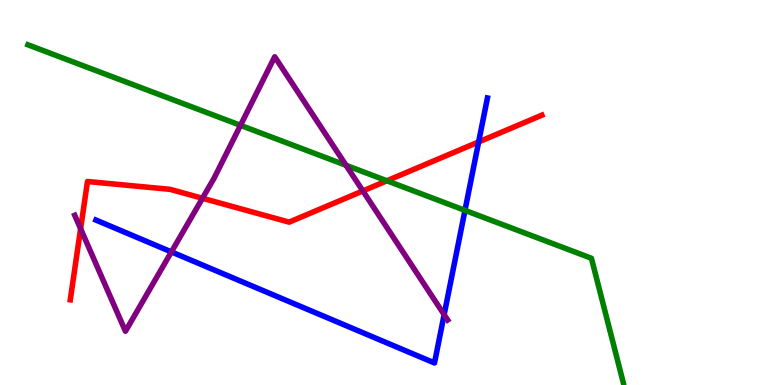[{'lines': ['blue', 'red'], 'intersections': [{'x': 6.18, 'y': 6.31}]}, {'lines': ['green', 'red'], 'intersections': [{'x': 4.99, 'y': 5.3}]}, {'lines': ['purple', 'red'], 'intersections': [{'x': 1.04, 'y': 4.06}, {'x': 2.61, 'y': 4.85}, {'x': 4.68, 'y': 5.04}]}, {'lines': ['blue', 'green'], 'intersections': [{'x': 6.0, 'y': 4.54}]}, {'lines': ['blue', 'purple'], 'intersections': [{'x': 2.21, 'y': 3.46}, {'x': 5.73, 'y': 1.83}]}, {'lines': ['green', 'purple'], 'intersections': [{'x': 3.1, 'y': 6.74}, {'x': 4.46, 'y': 5.71}]}]